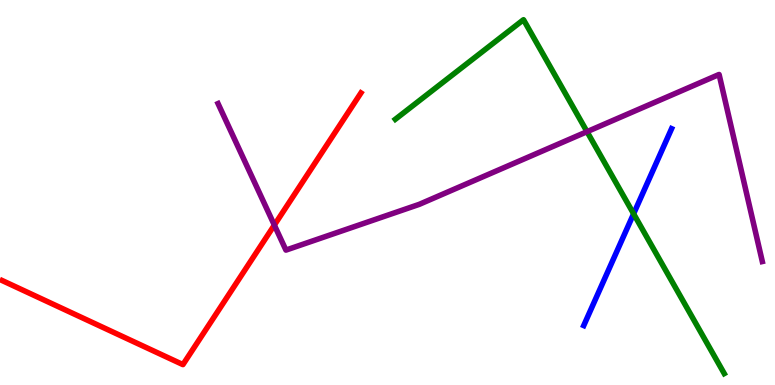[{'lines': ['blue', 'red'], 'intersections': []}, {'lines': ['green', 'red'], 'intersections': []}, {'lines': ['purple', 'red'], 'intersections': [{'x': 3.54, 'y': 4.15}]}, {'lines': ['blue', 'green'], 'intersections': [{'x': 8.18, 'y': 4.45}]}, {'lines': ['blue', 'purple'], 'intersections': []}, {'lines': ['green', 'purple'], 'intersections': [{'x': 7.57, 'y': 6.58}]}]